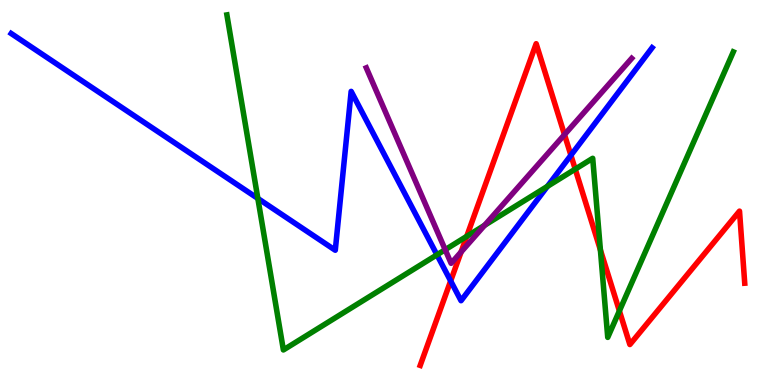[{'lines': ['blue', 'red'], 'intersections': [{'x': 5.81, 'y': 2.7}, {'x': 7.37, 'y': 5.97}]}, {'lines': ['green', 'red'], 'intersections': [{'x': 6.02, 'y': 3.86}, {'x': 7.42, 'y': 5.61}, {'x': 7.75, 'y': 3.51}, {'x': 7.99, 'y': 1.92}]}, {'lines': ['purple', 'red'], 'intersections': [{'x': 5.95, 'y': 3.46}, {'x': 7.28, 'y': 6.5}]}, {'lines': ['blue', 'green'], 'intersections': [{'x': 3.33, 'y': 4.85}, {'x': 5.64, 'y': 3.38}, {'x': 7.06, 'y': 5.16}]}, {'lines': ['blue', 'purple'], 'intersections': []}, {'lines': ['green', 'purple'], 'intersections': [{'x': 5.74, 'y': 3.51}, {'x': 6.25, 'y': 4.15}]}]